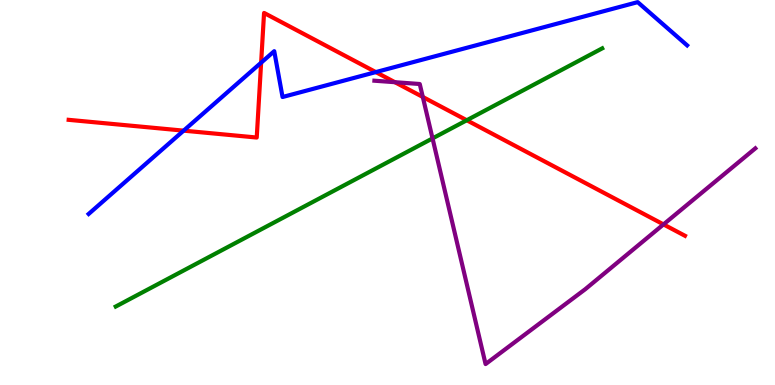[{'lines': ['blue', 'red'], 'intersections': [{'x': 2.37, 'y': 6.61}, {'x': 3.37, 'y': 8.37}, {'x': 4.85, 'y': 8.13}]}, {'lines': ['green', 'red'], 'intersections': [{'x': 6.02, 'y': 6.88}]}, {'lines': ['purple', 'red'], 'intersections': [{'x': 5.1, 'y': 7.86}, {'x': 5.46, 'y': 7.48}, {'x': 8.56, 'y': 4.17}]}, {'lines': ['blue', 'green'], 'intersections': []}, {'lines': ['blue', 'purple'], 'intersections': []}, {'lines': ['green', 'purple'], 'intersections': [{'x': 5.58, 'y': 6.41}]}]